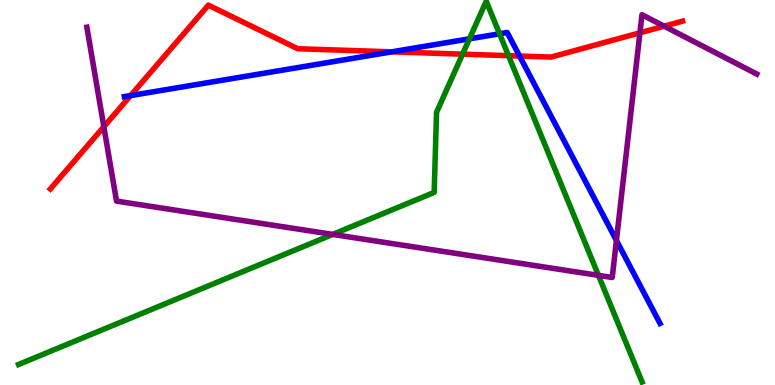[{'lines': ['blue', 'red'], 'intersections': [{'x': 1.69, 'y': 7.52}, {'x': 5.06, 'y': 8.65}, {'x': 6.7, 'y': 8.54}]}, {'lines': ['green', 'red'], 'intersections': [{'x': 5.97, 'y': 8.59}, {'x': 6.56, 'y': 8.55}]}, {'lines': ['purple', 'red'], 'intersections': [{'x': 1.34, 'y': 6.71}, {'x': 8.26, 'y': 9.15}, {'x': 8.57, 'y': 9.32}]}, {'lines': ['blue', 'green'], 'intersections': [{'x': 6.06, 'y': 8.99}, {'x': 6.45, 'y': 9.12}]}, {'lines': ['blue', 'purple'], 'intersections': [{'x': 7.95, 'y': 3.75}]}, {'lines': ['green', 'purple'], 'intersections': [{'x': 4.29, 'y': 3.91}, {'x': 7.72, 'y': 2.85}]}]